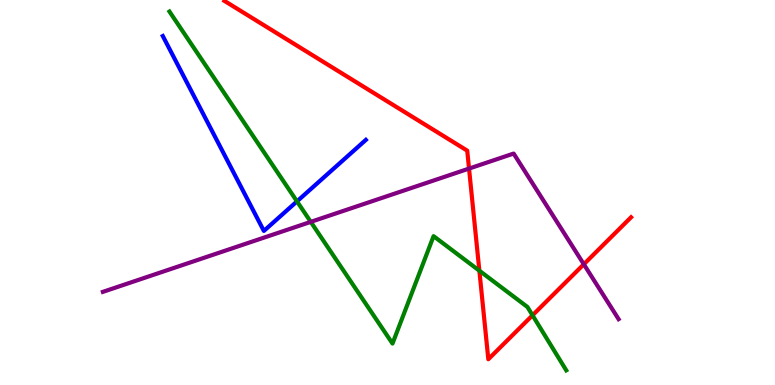[{'lines': ['blue', 'red'], 'intersections': []}, {'lines': ['green', 'red'], 'intersections': [{'x': 6.19, 'y': 2.97}, {'x': 6.87, 'y': 1.81}]}, {'lines': ['purple', 'red'], 'intersections': [{'x': 6.05, 'y': 5.62}, {'x': 7.53, 'y': 3.14}]}, {'lines': ['blue', 'green'], 'intersections': [{'x': 3.83, 'y': 4.77}]}, {'lines': ['blue', 'purple'], 'intersections': []}, {'lines': ['green', 'purple'], 'intersections': [{'x': 4.01, 'y': 4.24}]}]